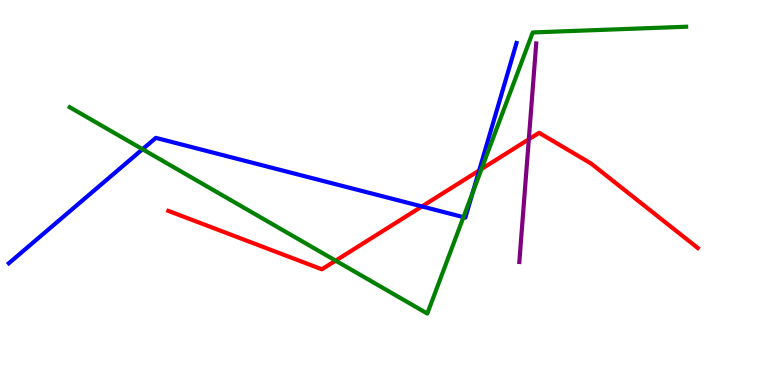[{'lines': ['blue', 'red'], 'intersections': [{'x': 5.44, 'y': 4.64}, {'x': 6.18, 'y': 5.57}]}, {'lines': ['green', 'red'], 'intersections': [{'x': 4.33, 'y': 3.23}, {'x': 6.21, 'y': 5.61}]}, {'lines': ['purple', 'red'], 'intersections': [{'x': 6.82, 'y': 6.38}]}, {'lines': ['blue', 'green'], 'intersections': [{'x': 1.84, 'y': 6.12}, {'x': 5.98, 'y': 4.36}, {'x': 6.1, 'y': 5.0}]}, {'lines': ['blue', 'purple'], 'intersections': []}, {'lines': ['green', 'purple'], 'intersections': []}]